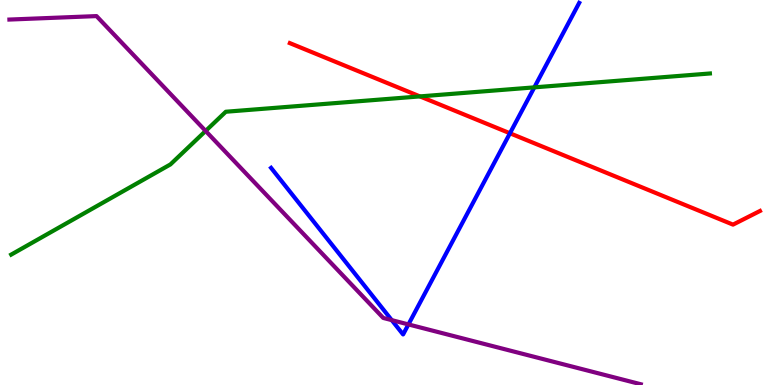[{'lines': ['blue', 'red'], 'intersections': [{'x': 6.58, 'y': 6.54}]}, {'lines': ['green', 'red'], 'intersections': [{'x': 5.42, 'y': 7.5}]}, {'lines': ['purple', 'red'], 'intersections': []}, {'lines': ['blue', 'green'], 'intersections': [{'x': 6.89, 'y': 7.73}]}, {'lines': ['blue', 'purple'], 'intersections': [{'x': 5.05, 'y': 1.68}, {'x': 5.27, 'y': 1.57}]}, {'lines': ['green', 'purple'], 'intersections': [{'x': 2.65, 'y': 6.6}]}]